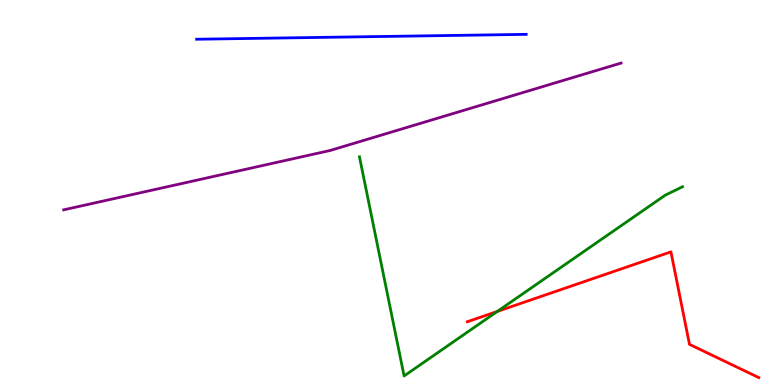[{'lines': ['blue', 'red'], 'intersections': []}, {'lines': ['green', 'red'], 'intersections': [{'x': 6.42, 'y': 1.91}]}, {'lines': ['purple', 'red'], 'intersections': []}, {'lines': ['blue', 'green'], 'intersections': []}, {'lines': ['blue', 'purple'], 'intersections': []}, {'lines': ['green', 'purple'], 'intersections': []}]